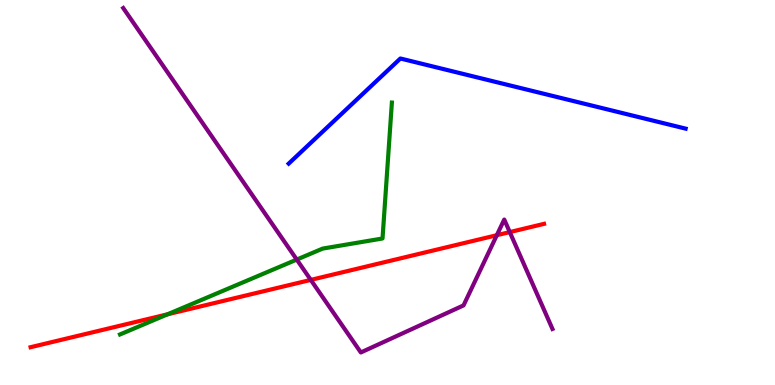[{'lines': ['blue', 'red'], 'intersections': []}, {'lines': ['green', 'red'], 'intersections': [{'x': 2.16, 'y': 1.84}]}, {'lines': ['purple', 'red'], 'intersections': [{'x': 4.01, 'y': 2.73}, {'x': 6.41, 'y': 3.89}, {'x': 6.58, 'y': 3.97}]}, {'lines': ['blue', 'green'], 'intersections': []}, {'lines': ['blue', 'purple'], 'intersections': []}, {'lines': ['green', 'purple'], 'intersections': [{'x': 3.83, 'y': 3.26}]}]